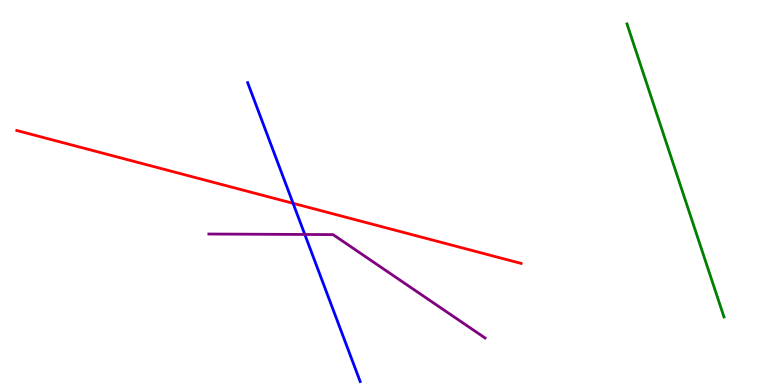[{'lines': ['blue', 'red'], 'intersections': [{'x': 3.78, 'y': 4.72}]}, {'lines': ['green', 'red'], 'intersections': []}, {'lines': ['purple', 'red'], 'intersections': []}, {'lines': ['blue', 'green'], 'intersections': []}, {'lines': ['blue', 'purple'], 'intersections': [{'x': 3.93, 'y': 3.91}]}, {'lines': ['green', 'purple'], 'intersections': []}]